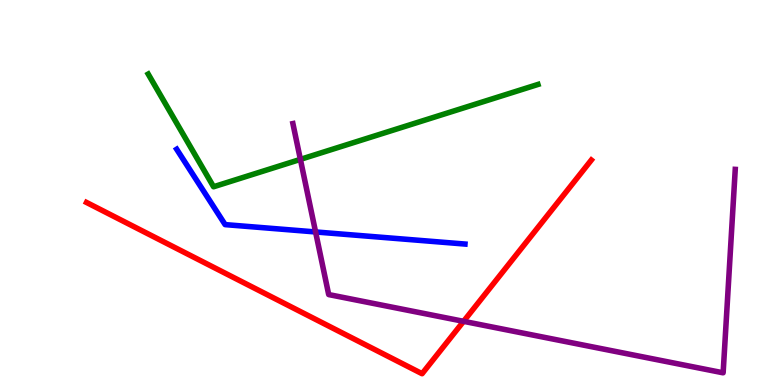[{'lines': ['blue', 'red'], 'intersections': []}, {'lines': ['green', 'red'], 'intersections': []}, {'lines': ['purple', 'red'], 'intersections': [{'x': 5.98, 'y': 1.65}]}, {'lines': ['blue', 'green'], 'intersections': []}, {'lines': ['blue', 'purple'], 'intersections': [{'x': 4.07, 'y': 3.98}]}, {'lines': ['green', 'purple'], 'intersections': [{'x': 3.88, 'y': 5.86}]}]